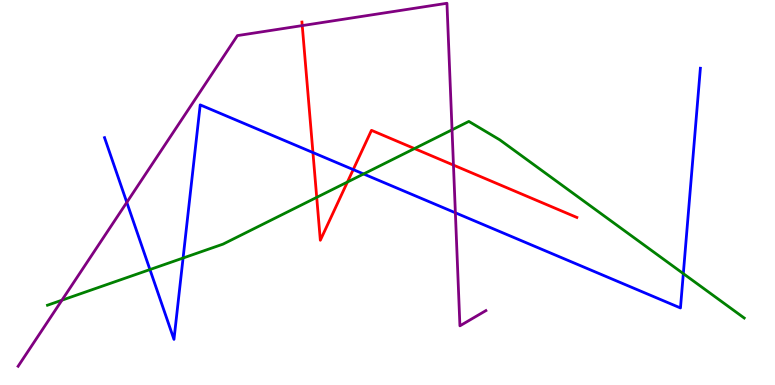[{'lines': ['blue', 'red'], 'intersections': [{'x': 4.04, 'y': 6.04}, {'x': 4.56, 'y': 5.6}]}, {'lines': ['green', 'red'], 'intersections': [{'x': 4.09, 'y': 4.87}, {'x': 4.48, 'y': 5.27}, {'x': 5.35, 'y': 6.14}]}, {'lines': ['purple', 'red'], 'intersections': [{'x': 3.9, 'y': 9.34}, {'x': 5.85, 'y': 5.71}]}, {'lines': ['blue', 'green'], 'intersections': [{'x': 1.93, 'y': 3.0}, {'x': 2.36, 'y': 3.3}, {'x': 4.69, 'y': 5.48}, {'x': 8.82, 'y': 2.89}]}, {'lines': ['blue', 'purple'], 'intersections': [{'x': 1.64, 'y': 4.74}, {'x': 5.88, 'y': 4.47}]}, {'lines': ['green', 'purple'], 'intersections': [{'x': 0.799, 'y': 2.2}, {'x': 5.83, 'y': 6.63}]}]